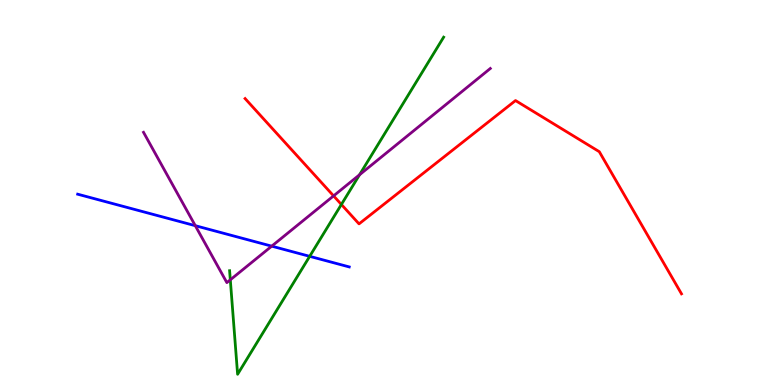[{'lines': ['blue', 'red'], 'intersections': []}, {'lines': ['green', 'red'], 'intersections': [{'x': 4.41, 'y': 4.69}]}, {'lines': ['purple', 'red'], 'intersections': [{'x': 4.3, 'y': 4.91}]}, {'lines': ['blue', 'green'], 'intersections': [{'x': 4.0, 'y': 3.34}]}, {'lines': ['blue', 'purple'], 'intersections': [{'x': 2.52, 'y': 4.14}, {'x': 3.51, 'y': 3.61}]}, {'lines': ['green', 'purple'], 'intersections': [{'x': 2.97, 'y': 2.73}, {'x': 4.64, 'y': 5.46}]}]